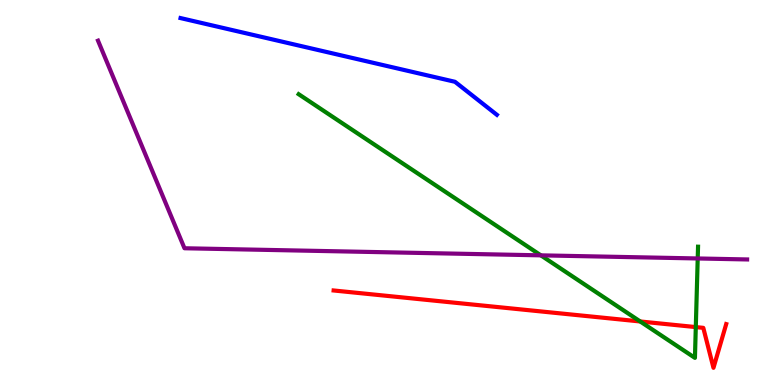[{'lines': ['blue', 'red'], 'intersections': []}, {'lines': ['green', 'red'], 'intersections': [{'x': 8.26, 'y': 1.65}, {'x': 8.98, 'y': 1.5}]}, {'lines': ['purple', 'red'], 'intersections': []}, {'lines': ['blue', 'green'], 'intersections': []}, {'lines': ['blue', 'purple'], 'intersections': []}, {'lines': ['green', 'purple'], 'intersections': [{'x': 6.98, 'y': 3.37}, {'x': 9.0, 'y': 3.29}]}]